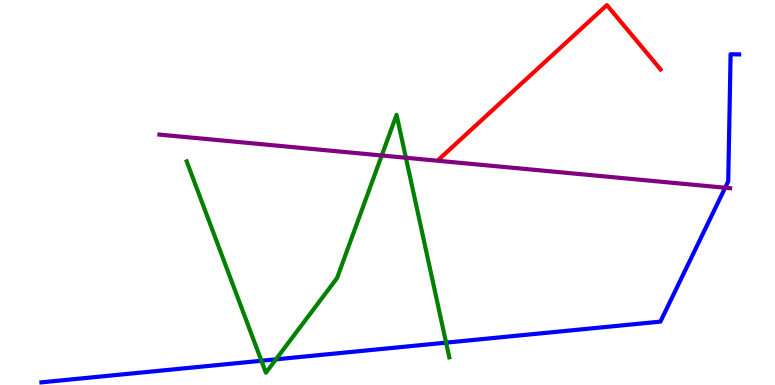[{'lines': ['blue', 'red'], 'intersections': []}, {'lines': ['green', 'red'], 'intersections': []}, {'lines': ['purple', 'red'], 'intersections': []}, {'lines': ['blue', 'green'], 'intersections': [{'x': 3.37, 'y': 0.63}, {'x': 3.56, 'y': 0.667}, {'x': 5.76, 'y': 1.1}]}, {'lines': ['blue', 'purple'], 'intersections': [{'x': 9.36, 'y': 5.12}]}, {'lines': ['green', 'purple'], 'intersections': [{'x': 4.93, 'y': 5.96}, {'x': 5.24, 'y': 5.9}]}]